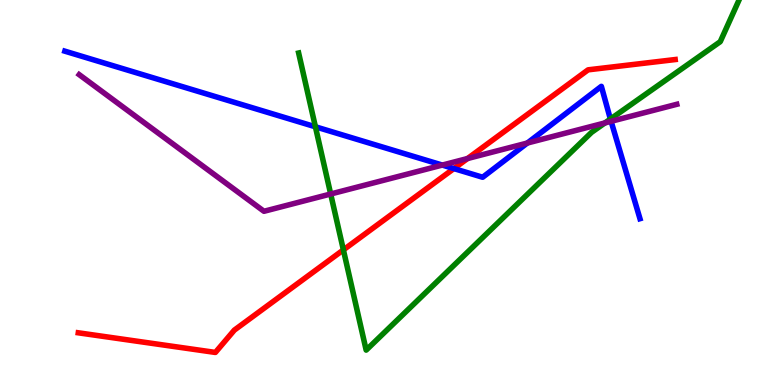[{'lines': ['blue', 'red'], 'intersections': [{'x': 5.86, 'y': 5.62}]}, {'lines': ['green', 'red'], 'intersections': [{'x': 4.43, 'y': 3.51}]}, {'lines': ['purple', 'red'], 'intersections': [{'x': 6.03, 'y': 5.88}]}, {'lines': ['blue', 'green'], 'intersections': [{'x': 4.07, 'y': 6.71}, {'x': 7.88, 'y': 6.91}]}, {'lines': ['blue', 'purple'], 'intersections': [{'x': 5.71, 'y': 5.71}, {'x': 6.8, 'y': 6.28}, {'x': 7.89, 'y': 6.85}]}, {'lines': ['green', 'purple'], 'intersections': [{'x': 4.27, 'y': 4.96}, {'x': 7.81, 'y': 6.81}]}]